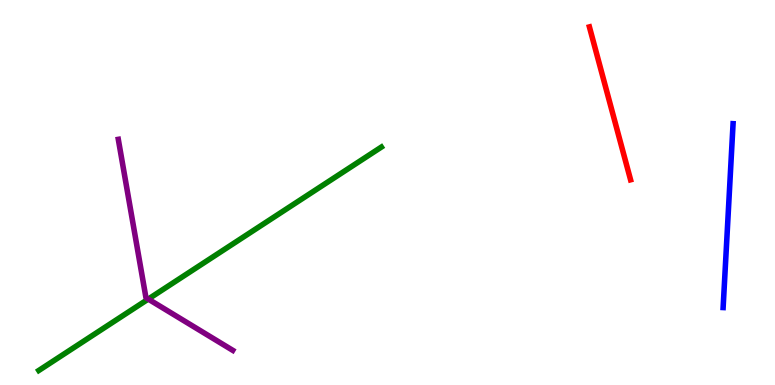[{'lines': ['blue', 'red'], 'intersections': []}, {'lines': ['green', 'red'], 'intersections': []}, {'lines': ['purple', 'red'], 'intersections': []}, {'lines': ['blue', 'green'], 'intersections': []}, {'lines': ['blue', 'purple'], 'intersections': []}, {'lines': ['green', 'purple'], 'intersections': [{'x': 1.91, 'y': 2.23}]}]